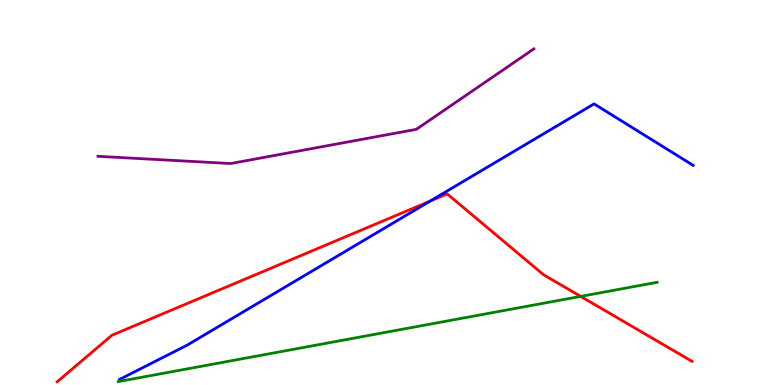[{'lines': ['blue', 'red'], 'intersections': [{'x': 5.55, 'y': 4.78}]}, {'lines': ['green', 'red'], 'intersections': [{'x': 7.49, 'y': 2.3}]}, {'lines': ['purple', 'red'], 'intersections': []}, {'lines': ['blue', 'green'], 'intersections': []}, {'lines': ['blue', 'purple'], 'intersections': []}, {'lines': ['green', 'purple'], 'intersections': []}]